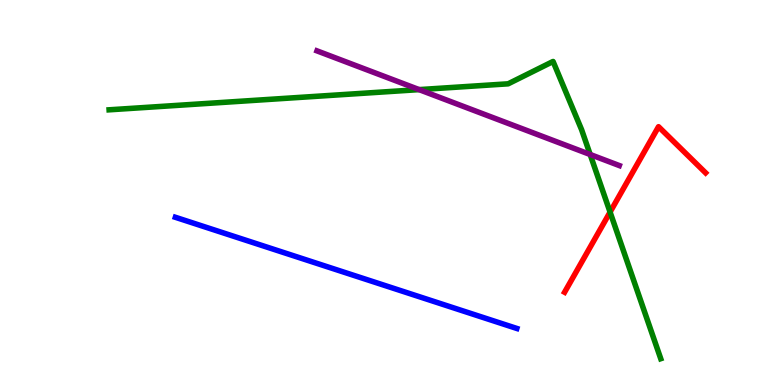[{'lines': ['blue', 'red'], 'intersections': []}, {'lines': ['green', 'red'], 'intersections': [{'x': 7.87, 'y': 4.49}]}, {'lines': ['purple', 'red'], 'intersections': []}, {'lines': ['blue', 'green'], 'intersections': []}, {'lines': ['blue', 'purple'], 'intersections': []}, {'lines': ['green', 'purple'], 'intersections': [{'x': 5.41, 'y': 7.67}, {'x': 7.62, 'y': 5.99}]}]